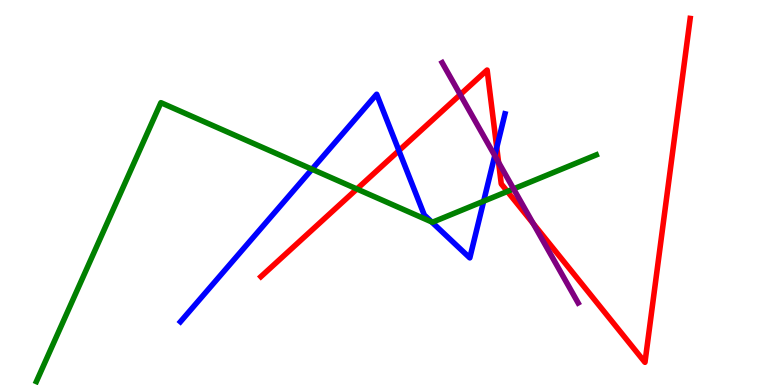[{'lines': ['blue', 'red'], 'intersections': [{'x': 5.15, 'y': 6.09}, {'x': 6.41, 'y': 6.17}]}, {'lines': ['green', 'red'], 'intersections': [{'x': 4.61, 'y': 5.09}, {'x': 6.55, 'y': 5.03}]}, {'lines': ['purple', 'red'], 'intersections': [{'x': 5.94, 'y': 7.54}, {'x': 6.43, 'y': 5.78}, {'x': 6.88, 'y': 4.19}]}, {'lines': ['blue', 'green'], 'intersections': [{'x': 4.03, 'y': 5.6}, {'x': 5.57, 'y': 4.24}, {'x': 6.24, 'y': 4.77}]}, {'lines': ['blue', 'purple'], 'intersections': [{'x': 6.38, 'y': 5.96}]}, {'lines': ['green', 'purple'], 'intersections': [{'x': 6.63, 'y': 5.09}]}]